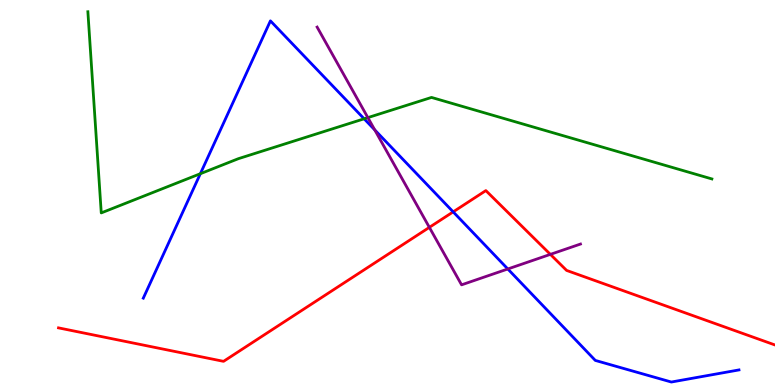[{'lines': ['blue', 'red'], 'intersections': [{'x': 5.85, 'y': 4.5}]}, {'lines': ['green', 'red'], 'intersections': []}, {'lines': ['purple', 'red'], 'intersections': [{'x': 5.54, 'y': 4.09}, {'x': 7.1, 'y': 3.39}]}, {'lines': ['blue', 'green'], 'intersections': [{'x': 2.59, 'y': 5.49}, {'x': 4.7, 'y': 6.91}]}, {'lines': ['blue', 'purple'], 'intersections': [{'x': 4.84, 'y': 6.63}, {'x': 6.55, 'y': 3.01}]}, {'lines': ['green', 'purple'], 'intersections': [{'x': 4.75, 'y': 6.95}]}]